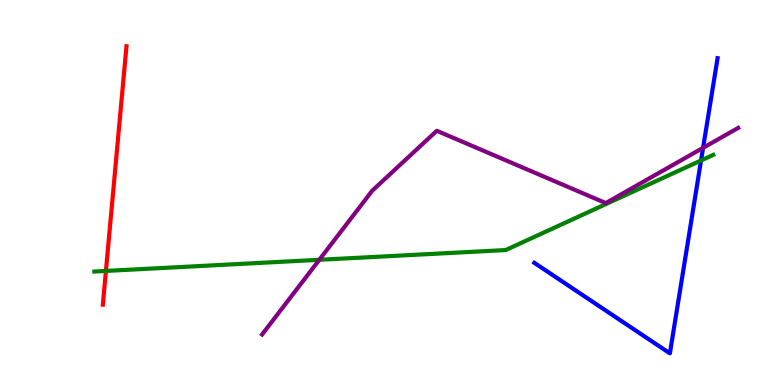[{'lines': ['blue', 'red'], 'intersections': []}, {'lines': ['green', 'red'], 'intersections': [{'x': 1.37, 'y': 2.96}]}, {'lines': ['purple', 'red'], 'intersections': []}, {'lines': ['blue', 'green'], 'intersections': [{'x': 9.05, 'y': 5.83}]}, {'lines': ['blue', 'purple'], 'intersections': [{'x': 9.07, 'y': 6.16}]}, {'lines': ['green', 'purple'], 'intersections': [{'x': 4.12, 'y': 3.25}]}]